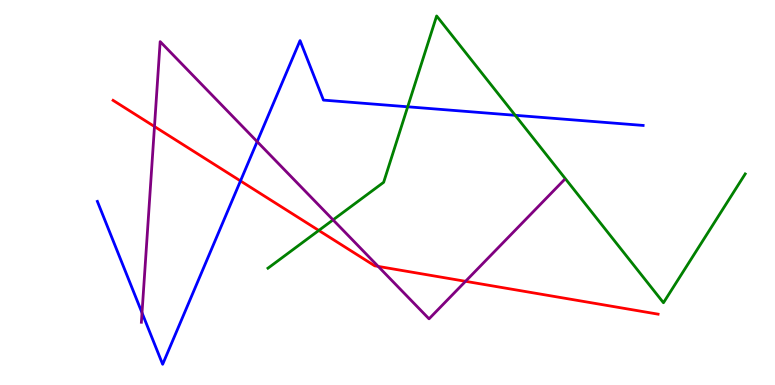[{'lines': ['blue', 'red'], 'intersections': [{'x': 3.1, 'y': 5.3}]}, {'lines': ['green', 'red'], 'intersections': [{'x': 4.11, 'y': 4.01}]}, {'lines': ['purple', 'red'], 'intersections': [{'x': 1.99, 'y': 6.71}, {'x': 4.88, 'y': 3.08}, {'x': 6.01, 'y': 2.69}]}, {'lines': ['blue', 'green'], 'intersections': [{'x': 5.26, 'y': 7.23}, {'x': 6.65, 'y': 7.01}]}, {'lines': ['blue', 'purple'], 'intersections': [{'x': 1.83, 'y': 1.88}, {'x': 3.32, 'y': 6.32}]}, {'lines': ['green', 'purple'], 'intersections': [{'x': 4.3, 'y': 4.29}]}]